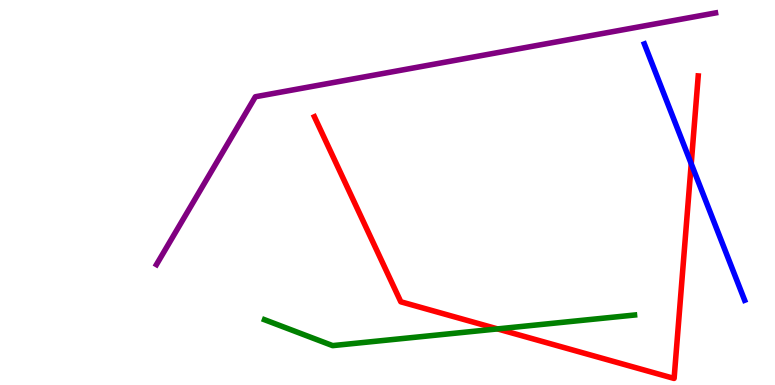[{'lines': ['blue', 'red'], 'intersections': [{'x': 8.92, 'y': 5.75}]}, {'lines': ['green', 'red'], 'intersections': [{'x': 6.42, 'y': 1.46}]}, {'lines': ['purple', 'red'], 'intersections': []}, {'lines': ['blue', 'green'], 'intersections': []}, {'lines': ['blue', 'purple'], 'intersections': []}, {'lines': ['green', 'purple'], 'intersections': []}]